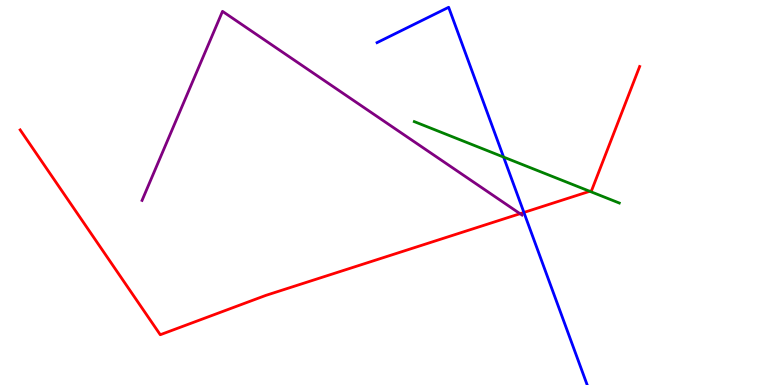[{'lines': ['blue', 'red'], 'intersections': [{'x': 6.76, 'y': 4.48}]}, {'lines': ['green', 'red'], 'intersections': [{'x': 7.61, 'y': 5.03}]}, {'lines': ['purple', 'red'], 'intersections': [{'x': 6.71, 'y': 4.45}]}, {'lines': ['blue', 'green'], 'intersections': [{'x': 6.5, 'y': 5.92}]}, {'lines': ['blue', 'purple'], 'intersections': []}, {'lines': ['green', 'purple'], 'intersections': []}]